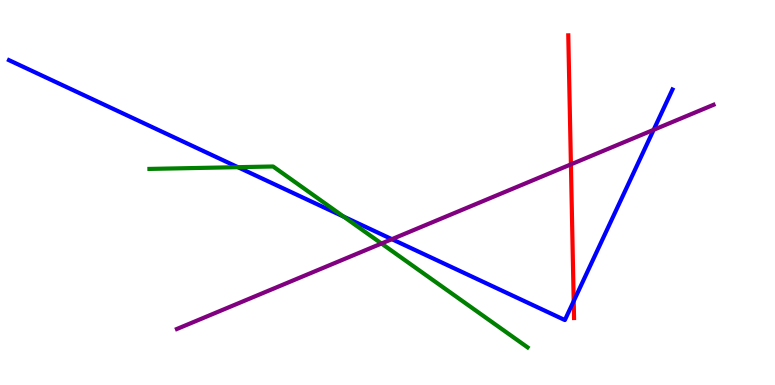[{'lines': ['blue', 'red'], 'intersections': [{'x': 7.4, 'y': 2.18}]}, {'lines': ['green', 'red'], 'intersections': []}, {'lines': ['purple', 'red'], 'intersections': [{'x': 7.37, 'y': 5.73}]}, {'lines': ['blue', 'green'], 'intersections': [{'x': 3.07, 'y': 5.66}, {'x': 4.43, 'y': 4.37}]}, {'lines': ['blue', 'purple'], 'intersections': [{'x': 5.06, 'y': 3.79}, {'x': 8.43, 'y': 6.63}]}, {'lines': ['green', 'purple'], 'intersections': [{'x': 4.92, 'y': 3.67}]}]